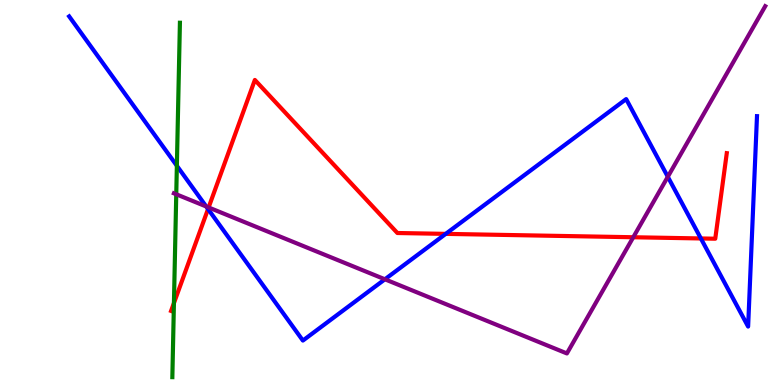[{'lines': ['blue', 'red'], 'intersections': [{'x': 2.68, 'y': 4.57}, {'x': 5.75, 'y': 3.93}, {'x': 9.04, 'y': 3.81}]}, {'lines': ['green', 'red'], 'intersections': [{'x': 2.24, 'y': 2.13}]}, {'lines': ['purple', 'red'], 'intersections': [{'x': 2.69, 'y': 4.61}, {'x': 8.17, 'y': 3.84}]}, {'lines': ['blue', 'green'], 'intersections': [{'x': 2.28, 'y': 5.69}]}, {'lines': ['blue', 'purple'], 'intersections': [{'x': 2.66, 'y': 4.64}, {'x': 4.97, 'y': 2.75}, {'x': 8.62, 'y': 5.41}]}, {'lines': ['green', 'purple'], 'intersections': [{'x': 2.27, 'y': 4.95}]}]